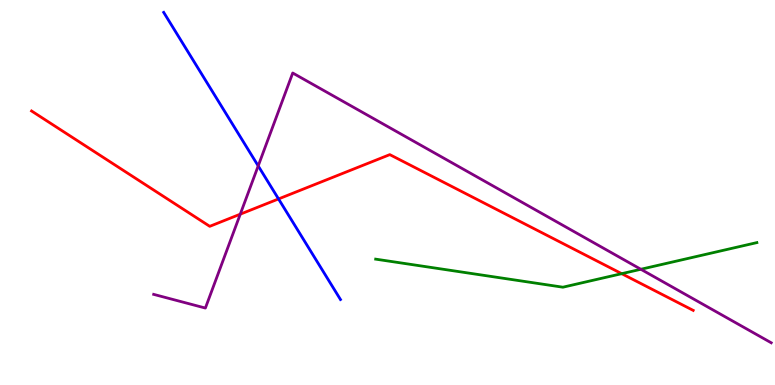[{'lines': ['blue', 'red'], 'intersections': [{'x': 3.59, 'y': 4.83}]}, {'lines': ['green', 'red'], 'intersections': [{'x': 8.02, 'y': 2.89}]}, {'lines': ['purple', 'red'], 'intersections': [{'x': 3.1, 'y': 4.44}]}, {'lines': ['blue', 'green'], 'intersections': []}, {'lines': ['blue', 'purple'], 'intersections': [{'x': 3.33, 'y': 5.69}]}, {'lines': ['green', 'purple'], 'intersections': [{'x': 8.27, 'y': 3.01}]}]